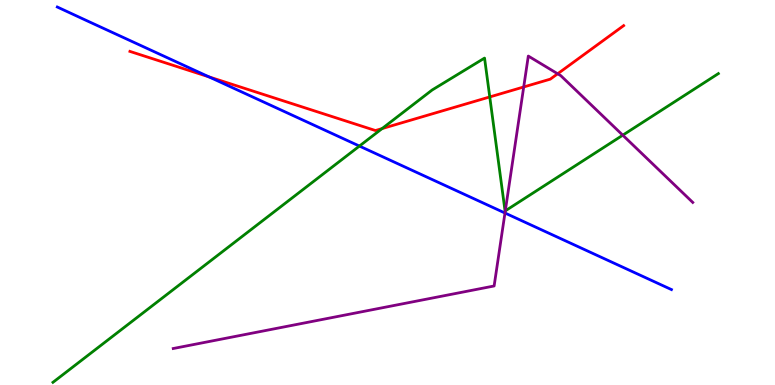[{'lines': ['blue', 'red'], 'intersections': [{'x': 2.7, 'y': 8.0}]}, {'lines': ['green', 'red'], 'intersections': [{'x': 4.93, 'y': 6.66}, {'x': 6.32, 'y': 7.48}]}, {'lines': ['purple', 'red'], 'intersections': [{'x': 6.76, 'y': 7.74}, {'x': 7.2, 'y': 8.08}]}, {'lines': ['blue', 'green'], 'intersections': [{'x': 4.64, 'y': 6.21}]}, {'lines': ['blue', 'purple'], 'intersections': [{'x': 6.52, 'y': 4.47}]}, {'lines': ['green', 'purple'], 'intersections': [{'x': 6.52, 'y': 4.52}, {'x': 8.04, 'y': 6.49}]}]